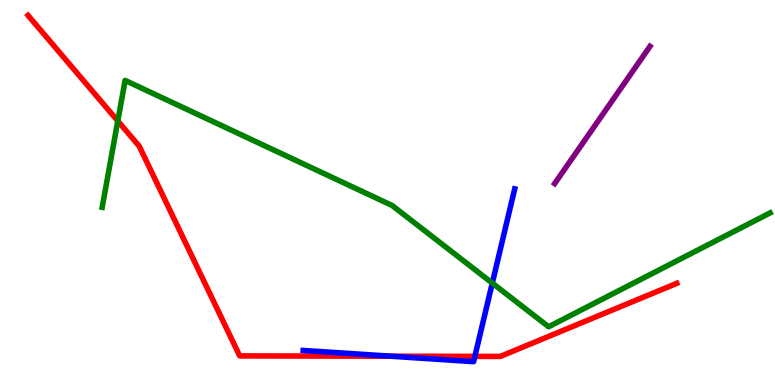[{'lines': ['blue', 'red'], 'intersections': [{'x': 5.04, 'y': 0.748}, {'x': 6.13, 'y': 0.744}]}, {'lines': ['green', 'red'], 'intersections': [{'x': 1.52, 'y': 6.86}]}, {'lines': ['purple', 'red'], 'intersections': []}, {'lines': ['blue', 'green'], 'intersections': [{'x': 6.35, 'y': 2.65}]}, {'lines': ['blue', 'purple'], 'intersections': []}, {'lines': ['green', 'purple'], 'intersections': []}]